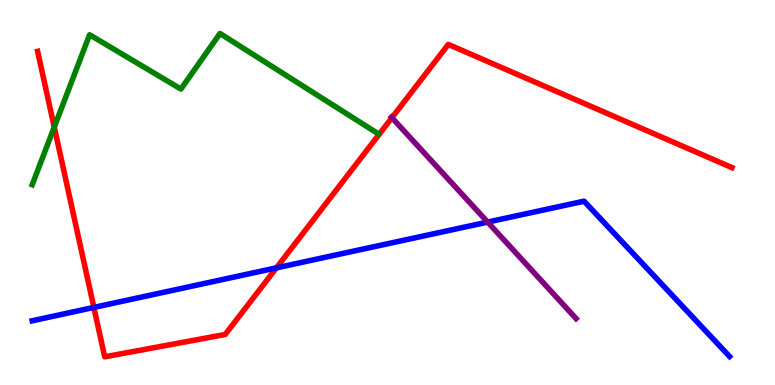[{'lines': ['blue', 'red'], 'intersections': [{'x': 1.21, 'y': 2.02}, {'x': 3.57, 'y': 3.04}]}, {'lines': ['green', 'red'], 'intersections': [{'x': 0.7, 'y': 6.7}]}, {'lines': ['purple', 'red'], 'intersections': [{'x': 5.06, 'y': 6.94}]}, {'lines': ['blue', 'green'], 'intersections': []}, {'lines': ['blue', 'purple'], 'intersections': [{'x': 6.29, 'y': 4.23}]}, {'lines': ['green', 'purple'], 'intersections': []}]